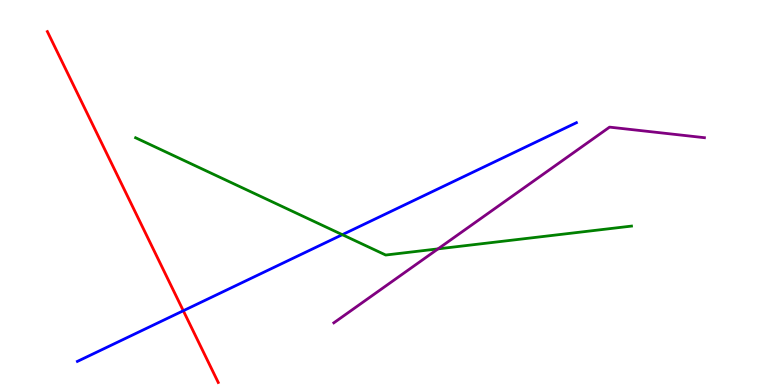[{'lines': ['blue', 'red'], 'intersections': [{'x': 2.37, 'y': 1.93}]}, {'lines': ['green', 'red'], 'intersections': []}, {'lines': ['purple', 'red'], 'intersections': []}, {'lines': ['blue', 'green'], 'intersections': [{'x': 4.42, 'y': 3.9}]}, {'lines': ['blue', 'purple'], 'intersections': []}, {'lines': ['green', 'purple'], 'intersections': [{'x': 5.65, 'y': 3.54}]}]